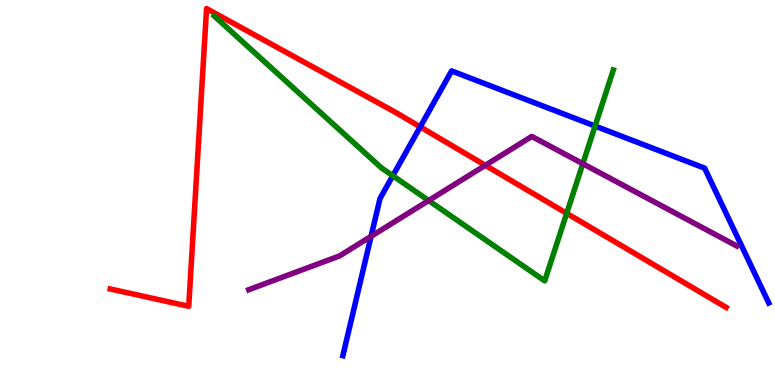[{'lines': ['blue', 'red'], 'intersections': [{'x': 5.42, 'y': 6.7}]}, {'lines': ['green', 'red'], 'intersections': [{'x': 7.31, 'y': 4.46}]}, {'lines': ['purple', 'red'], 'intersections': [{'x': 6.26, 'y': 5.71}]}, {'lines': ['blue', 'green'], 'intersections': [{'x': 5.07, 'y': 5.44}, {'x': 7.68, 'y': 6.73}]}, {'lines': ['blue', 'purple'], 'intersections': [{'x': 4.79, 'y': 3.86}]}, {'lines': ['green', 'purple'], 'intersections': [{'x': 5.53, 'y': 4.79}, {'x': 7.52, 'y': 5.75}]}]